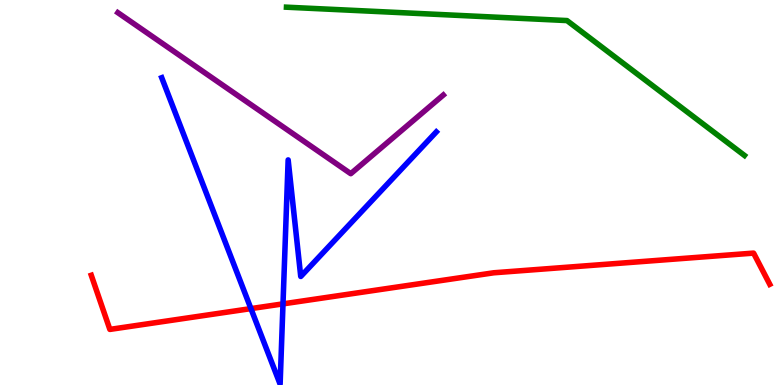[{'lines': ['blue', 'red'], 'intersections': [{'x': 3.24, 'y': 1.98}, {'x': 3.65, 'y': 2.11}]}, {'lines': ['green', 'red'], 'intersections': []}, {'lines': ['purple', 'red'], 'intersections': []}, {'lines': ['blue', 'green'], 'intersections': []}, {'lines': ['blue', 'purple'], 'intersections': []}, {'lines': ['green', 'purple'], 'intersections': []}]